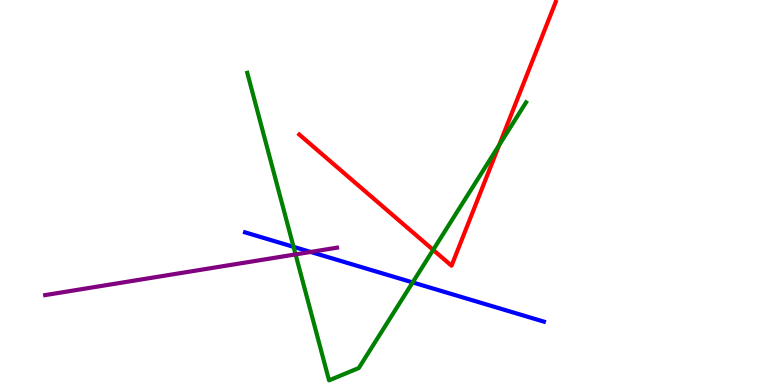[{'lines': ['blue', 'red'], 'intersections': []}, {'lines': ['green', 'red'], 'intersections': [{'x': 5.59, 'y': 3.51}, {'x': 6.44, 'y': 6.23}]}, {'lines': ['purple', 'red'], 'intersections': []}, {'lines': ['blue', 'green'], 'intersections': [{'x': 3.79, 'y': 3.59}, {'x': 5.32, 'y': 2.66}]}, {'lines': ['blue', 'purple'], 'intersections': [{'x': 4.01, 'y': 3.46}]}, {'lines': ['green', 'purple'], 'intersections': [{'x': 3.81, 'y': 3.39}]}]